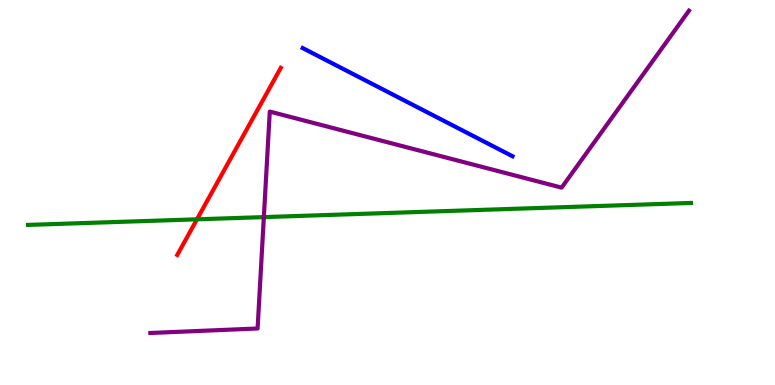[{'lines': ['blue', 'red'], 'intersections': []}, {'lines': ['green', 'red'], 'intersections': [{'x': 2.54, 'y': 4.3}]}, {'lines': ['purple', 'red'], 'intersections': []}, {'lines': ['blue', 'green'], 'intersections': []}, {'lines': ['blue', 'purple'], 'intersections': []}, {'lines': ['green', 'purple'], 'intersections': [{'x': 3.4, 'y': 4.36}]}]